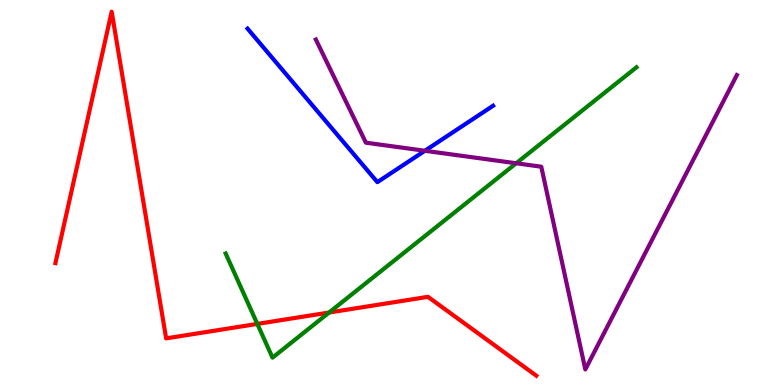[{'lines': ['blue', 'red'], 'intersections': []}, {'lines': ['green', 'red'], 'intersections': [{'x': 3.32, 'y': 1.59}, {'x': 4.25, 'y': 1.88}]}, {'lines': ['purple', 'red'], 'intersections': []}, {'lines': ['blue', 'green'], 'intersections': []}, {'lines': ['blue', 'purple'], 'intersections': [{'x': 5.48, 'y': 6.08}]}, {'lines': ['green', 'purple'], 'intersections': [{'x': 6.66, 'y': 5.76}]}]